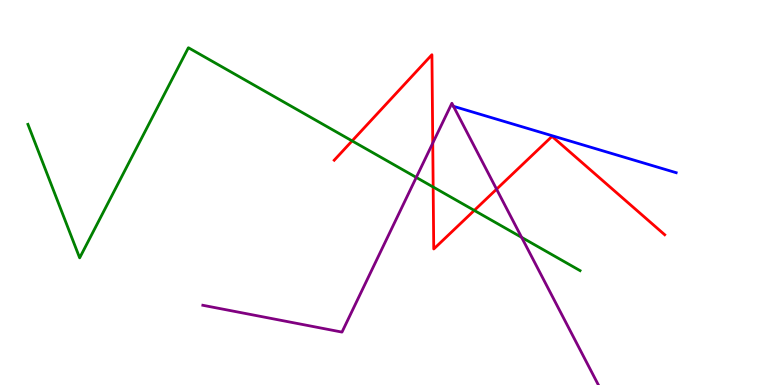[{'lines': ['blue', 'red'], 'intersections': []}, {'lines': ['green', 'red'], 'intersections': [{'x': 4.54, 'y': 6.34}, {'x': 5.59, 'y': 5.14}, {'x': 6.12, 'y': 4.53}]}, {'lines': ['purple', 'red'], 'intersections': [{'x': 5.58, 'y': 6.28}, {'x': 6.41, 'y': 5.09}]}, {'lines': ['blue', 'green'], 'intersections': []}, {'lines': ['blue', 'purple'], 'intersections': [{'x': 5.85, 'y': 7.24}]}, {'lines': ['green', 'purple'], 'intersections': [{'x': 5.37, 'y': 5.39}, {'x': 6.73, 'y': 3.83}]}]